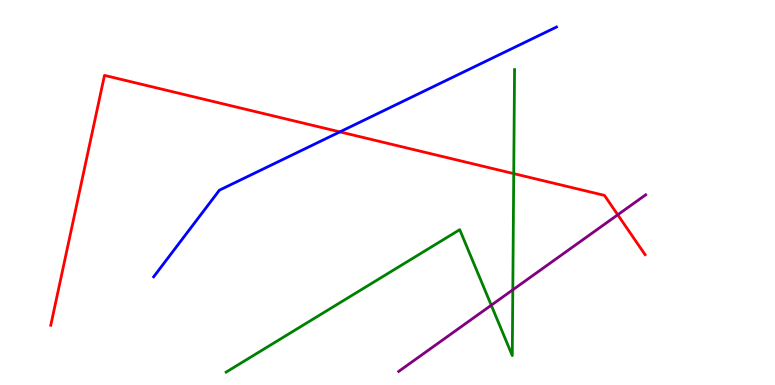[{'lines': ['blue', 'red'], 'intersections': [{'x': 4.39, 'y': 6.57}]}, {'lines': ['green', 'red'], 'intersections': [{'x': 6.63, 'y': 5.49}]}, {'lines': ['purple', 'red'], 'intersections': [{'x': 7.97, 'y': 4.42}]}, {'lines': ['blue', 'green'], 'intersections': []}, {'lines': ['blue', 'purple'], 'intersections': []}, {'lines': ['green', 'purple'], 'intersections': [{'x': 6.34, 'y': 2.07}, {'x': 6.62, 'y': 2.47}]}]